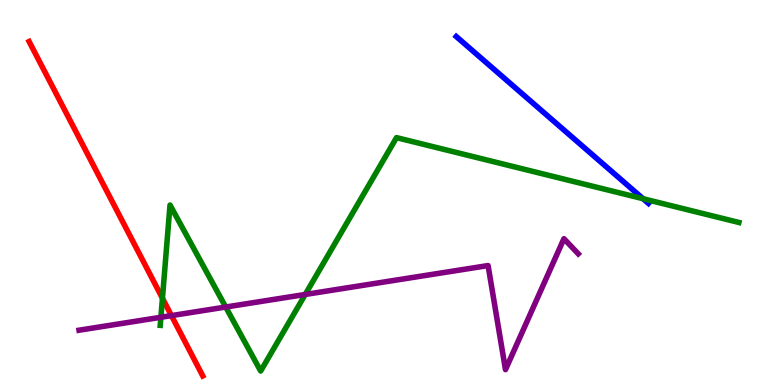[{'lines': ['blue', 'red'], 'intersections': []}, {'lines': ['green', 'red'], 'intersections': [{'x': 2.1, 'y': 2.25}]}, {'lines': ['purple', 'red'], 'intersections': [{'x': 2.21, 'y': 1.8}]}, {'lines': ['blue', 'green'], 'intersections': [{'x': 8.3, 'y': 4.84}]}, {'lines': ['blue', 'purple'], 'intersections': []}, {'lines': ['green', 'purple'], 'intersections': [{'x': 2.08, 'y': 1.76}, {'x': 2.91, 'y': 2.03}, {'x': 3.94, 'y': 2.35}]}]